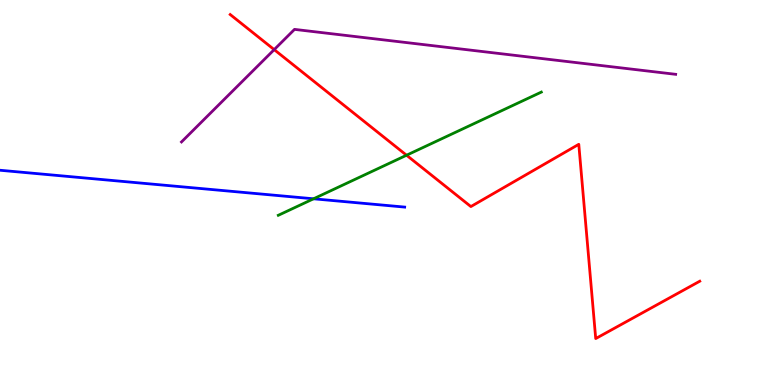[{'lines': ['blue', 'red'], 'intersections': []}, {'lines': ['green', 'red'], 'intersections': [{'x': 5.25, 'y': 5.97}]}, {'lines': ['purple', 'red'], 'intersections': [{'x': 3.54, 'y': 8.71}]}, {'lines': ['blue', 'green'], 'intersections': [{'x': 4.05, 'y': 4.84}]}, {'lines': ['blue', 'purple'], 'intersections': []}, {'lines': ['green', 'purple'], 'intersections': []}]